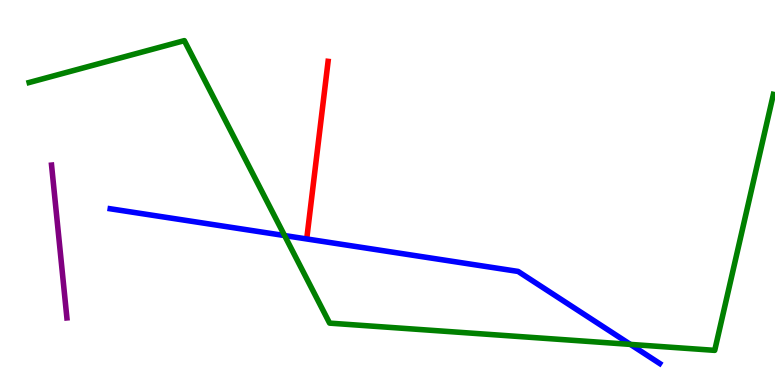[{'lines': ['blue', 'red'], 'intersections': []}, {'lines': ['green', 'red'], 'intersections': []}, {'lines': ['purple', 'red'], 'intersections': []}, {'lines': ['blue', 'green'], 'intersections': [{'x': 3.67, 'y': 3.88}, {'x': 8.13, 'y': 1.05}]}, {'lines': ['blue', 'purple'], 'intersections': []}, {'lines': ['green', 'purple'], 'intersections': []}]